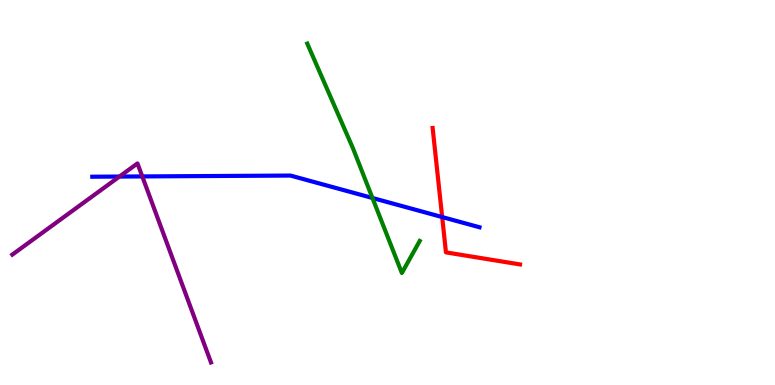[{'lines': ['blue', 'red'], 'intersections': [{'x': 5.71, 'y': 4.36}]}, {'lines': ['green', 'red'], 'intersections': []}, {'lines': ['purple', 'red'], 'intersections': []}, {'lines': ['blue', 'green'], 'intersections': [{'x': 4.81, 'y': 4.86}]}, {'lines': ['blue', 'purple'], 'intersections': [{'x': 1.54, 'y': 5.41}, {'x': 1.84, 'y': 5.42}]}, {'lines': ['green', 'purple'], 'intersections': []}]